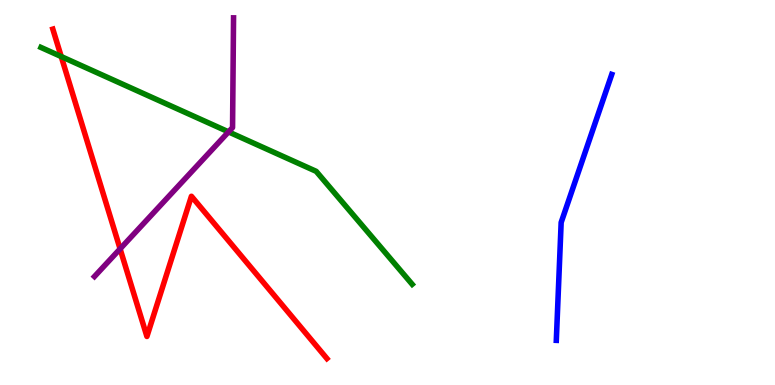[{'lines': ['blue', 'red'], 'intersections': []}, {'lines': ['green', 'red'], 'intersections': [{'x': 0.79, 'y': 8.53}]}, {'lines': ['purple', 'red'], 'intersections': [{'x': 1.55, 'y': 3.54}]}, {'lines': ['blue', 'green'], 'intersections': []}, {'lines': ['blue', 'purple'], 'intersections': []}, {'lines': ['green', 'purple'], 'intersections': [{'x': 2.95, 'y': 6.57}]}]